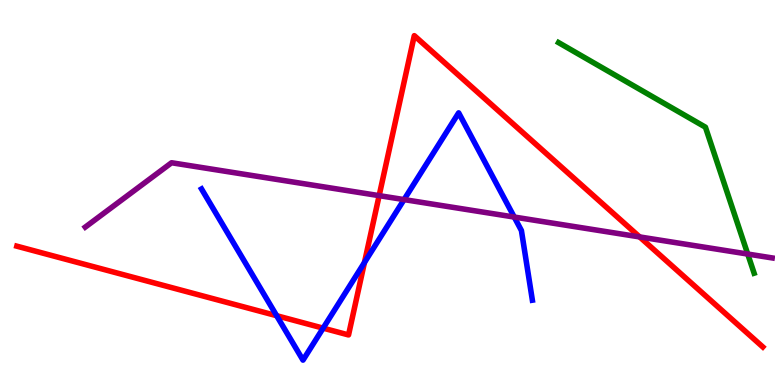[{'lines': ['blue', 'red'], 'intersections': [{'x': 3.57, 'y': 1.8}, {'x': 4.17, 'y': 1.48}, {'x': 4.7, 'y': 3.18}]}, {'lines': ['green', 'red'], 'intersections': []}, {'lines': ['purple', 'red'], 'intersections': [{'x': 4.89, 'y': 4.92}, {'x': 8.25, 'y': 3.85}]}, {'lines': ['blue', 'green'], 'intersections': []}, {'lines': ['blue', 'purple'], 'intersections': [{'x': 5.21, 'y': 4.82}, {'x': 6.64, 'y': 4.36}]}, {'lines': ['green', 'purple'], 'intersections': [{'x': 9.65, 'y': 3.4}]}]